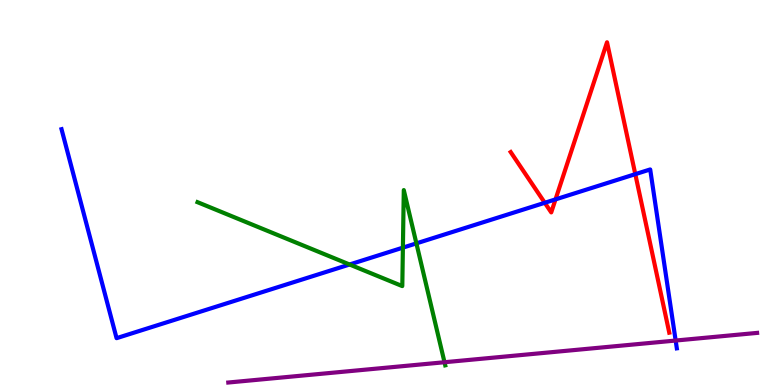[{'lines': ['blue', 'red'], 'intersections': [{'x': 7.03, 'y': 4.73}, {'x': 7.17, 'y': 4.82}, {'x': 8.2, 'y': 5.48}]}, {'lines': ['green', 'red'], 'intersections': []}, {'lines': ['purple', 'red'], 'intersections': []}, {'lines': ['blue', 'green'], 'intersections': [{'x': 4.51, 'y': 3.13}, {'x': 5.2, 'y': 3.57}, {'x': 5.37, 'y': 3.68}]}, {'lines': ['blue', 'purple'], 'intersections': [{'x': 8.72, 'y': 1.15}]}, {'lines': ['green', 'purple'], 'intersections': [{'x': 5.74, 'y': 0.591}]}]